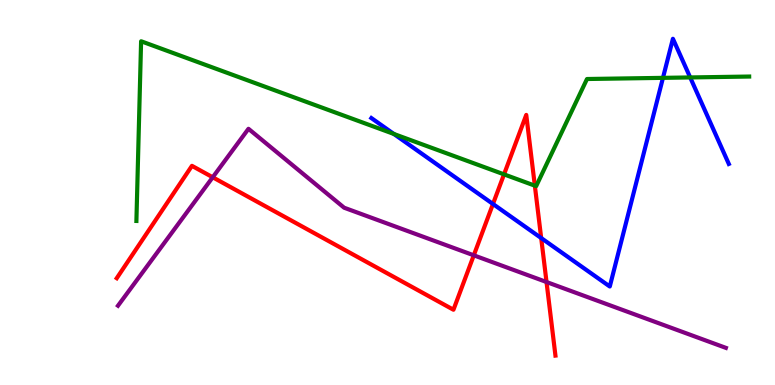[{'lines': ['blue', 'red'], 'intersections': [{'x': 6.36, 'y': 4.7}, {'x': 6.98, 'y': 3.82}]}, {'lines': ['green', 'red'], 'intersections': [{'x': 6.5, 'y': 5.47}, {'x': 6.9, 'y': 5.18}]}, {'lines': ['purple', 'red'], 'intersections': [{'x': 2.74, 'y': 5.4}, {'x': 6.11, 'y': 3.37}, {'x': 7.05, 'y': 2.67}]}, {'lines': ['blue', 'green'], 'intersections': [{'x': 5.08, 'y': 6.52}, {'x': 8.55, 'y': 7.98}, {'x': 8.91, 'y': 7.99}]}, {'lines': ['blue', 'purple'], 'intersections': []}, {'lines': ['green', 'purple'], 'intersections': []}]